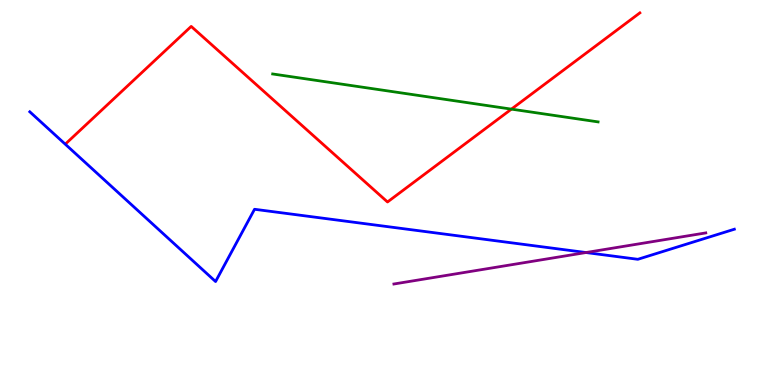[{'lines': ['blue', 'red'], 'intersections': []}, {'lines': ['green', 'red'], 'intersections': [{'x': 6.6, 'y': 7.17}]}, {'lines': ['purple', 'red'], 'intersections': []}, {'lines': ['blue', 'green'], 'intersections': []}, {'lines': ['blue', 'purple'], 'intersections': [{'x': 7.56, 'y': 3.44}]}, {'lines': ['green', 'purple'], 'intersections': []}]